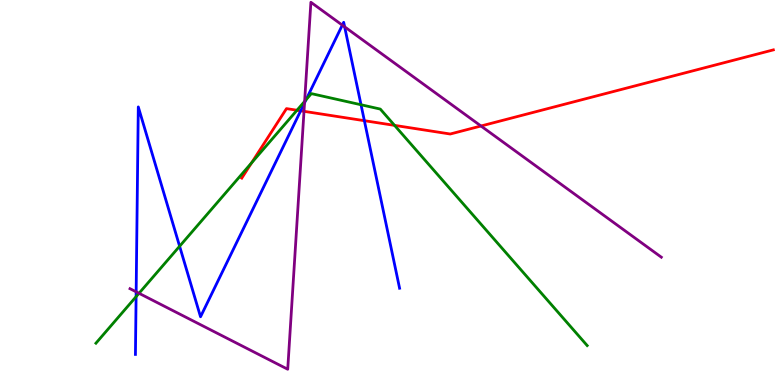[{'lines': ['blue', 'red'], 'intersections': [{'x': 3.88, 'y': 7.12}, {'x': 4.7, 'y': 6.87}]}, {'lines': ['green', 'red'], 'intersections': [{'x': 3.25, 'y': 5.77}, {'x': 3.83, 'y': 7.14}, {'x': 5.09, 'y': 6.74}]}, {'lines': ['purple', 'red'], 'intersections': [{'x': 3.92, 'y': 7.11}, {'x': 6.21, 'y': 6.73}]}, {'lines': ['blue', 'green'], 'intersections': [{'x': 1.76, 'y': 2.29}, {'x': 2.32, 'y': 3.6}, {'x': 3.95, 'y': 7.41}, {'x': 4.66, 'y': 7.28}]}, {'lines': ['blue', 'purple'], 'intersections': [{'x': 1.76, 'y': 2.42}, {'x': 3.93, 'y': 7.33}, {'x': 4.42, 'y': 9.35}, {'x': 4.45, 'y': 9.3}]}, {'lines': ['green', 'purple'], 'intersections': [{'x': 1.79, 'y': 2.38}, {'x': 3.93, 'y': 7.37}]}]